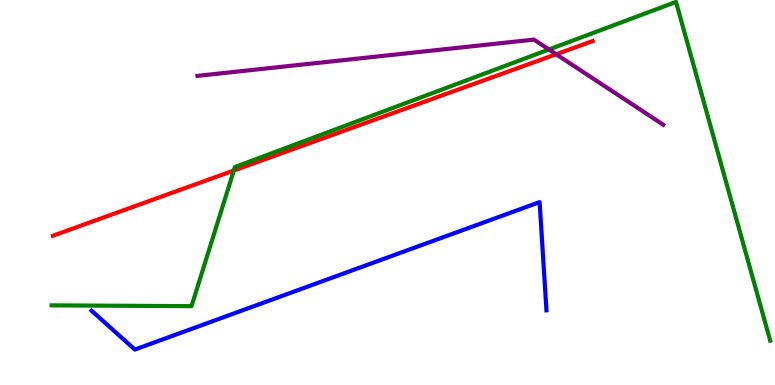[{'lines': ['blue', 'red'], 'intersections': []}, {'lines': ['green', 'red'], 'intersections': [{'x': 3.02, 'y': 5.57}]}, {'lines': ['purple', 'red'], 'intersections': [{'x': 7.18, 'y': 8.59}]}, {'lines': ['blue', 'green'], 'intersections': []}, {'lines': ['blue', 'purple'], 'intersections': []}, {'lines': ['green', 'purple'], 'intersections': [{'x': 7.08, 'y': 8.71}]}]